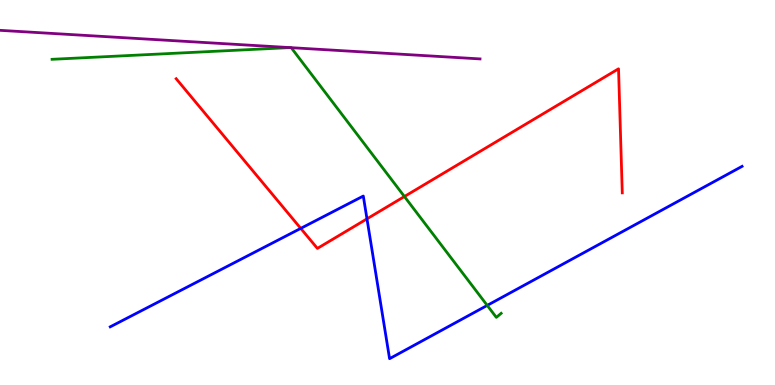[{'lines': ['blue', 'red'], 'intersections': [{'x': 3.88, 'y': 4.07}, {'x': 4.74, 'y': 4.32}]}, {'lines': ['green', 'red'], 'intersections': [{'x': 5.22, 'y': 4.9}]}, {'lines': ['purple', 'red'], 'intersections': []}, {'lines': ['blue', 'green'], 'intersections': [{'x': 6.29, 'y': 2.07}]}, {'lines': ['blue', 'purple'], 'intersections': []}, {'lines': ['green', 'purple'], 'intersections': [{'x': 3.74, 'y': 8.76}, {'x': 3.76, 'y': 8.76}]}]